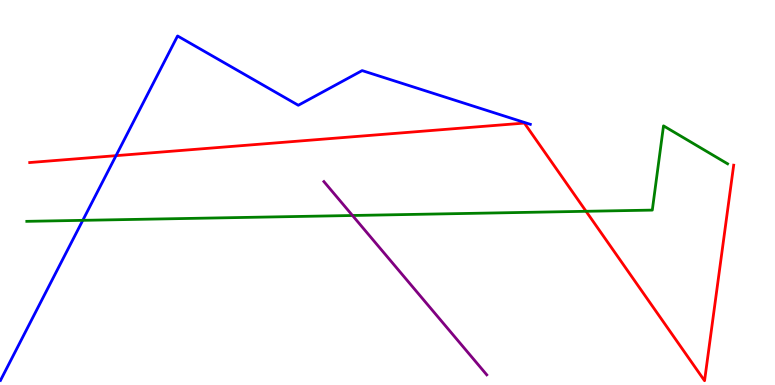[{'lines': ['blue', 'red'], 'intersections': [{'x': 1.5, 'y': 5.96}]}, {'lines': ['green', 'red'], 'intersections': [{'x': 7.56, 'y': 4.51}]}, {'lines': ['purple', 'red'], 'intersections': []}, {'lines': ['blue', 'green'], 'intersections': [{'x': 1.07, 'y': 4.28}]}, {'lines': ['blue', 'purple'], 'intersections': []}, {'lines': ['green', 'purple'], 'intersections': [{'x': 4.55, 'y': 4.4}]}]